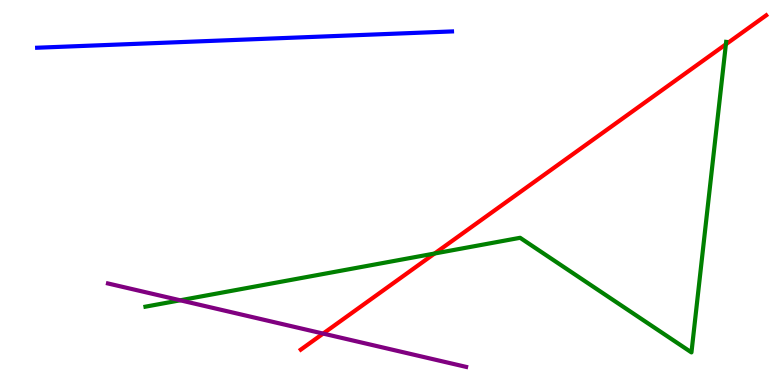[{'lines': ['blue', 'red'], 'intersections': []}, {'lines': ['green', 'red'], 'intersections': [{'x': 5.61, 'y': 3.42}, {'x': 9.37, 'y': 8.85}]}, {'lines': ['purple', 'red'], 'intersections': [{'x': 4.17, 'y': 1.34}]}, {'lines': ['blue', 'green'], 'intersections': []}, {'lines': ['blue', 'purple'], 'intersections': []}, {'lines': ['green', 'purple'], 'intersections': [{'x': 2.33, 'y': 2.2}]}]